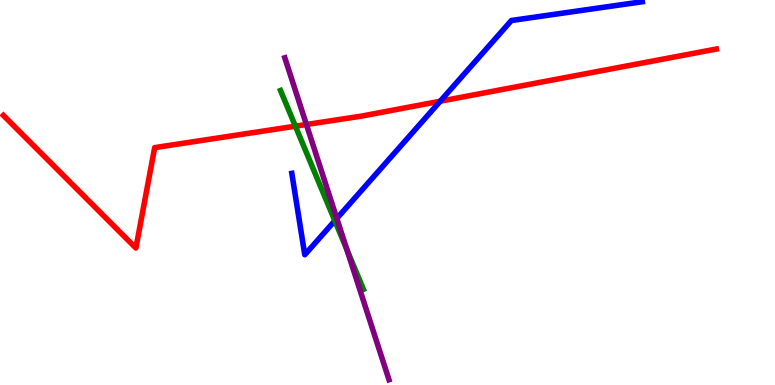[{'lines': ['blue', 'red'], 'intersections': [{'x': 5.68, 'y': 7.37}]}, {'lines': ['green', 'red'], 'intersections': [{'x': 3.81, 'y': 6.72}]}, {'lines': ['purple', 'red'], 'intersections': [{'x': 3.95, 'y': 6.77}]}, {'lines': ['blue', 'green'], 'intersections': [{'x': 4.32, 'y': 4.27}]}, {'lines': ['blue', 'purple'], 'intersections': [{'x': 4.35, 'y': 4.33}]}, {'lines': ['green', 'purple'], 'intersections': [{'x': 4.48, 'y': 3.52}]}]